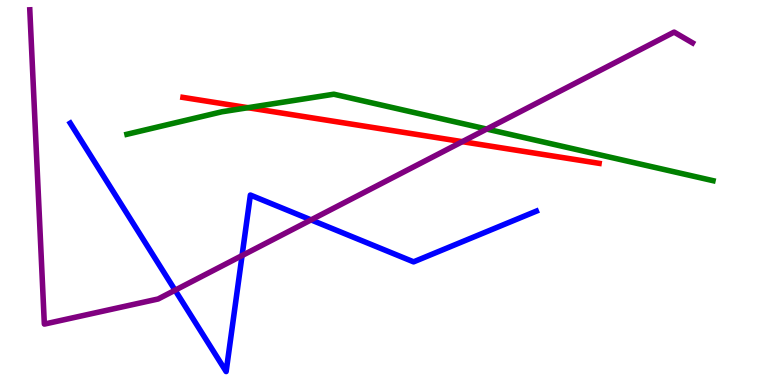[{'lines': ['blue', 'red'], 'intersections': []}, {'lines': ['green', 'red'], 'intersections': [{'x': 3.2, 'y': 7.2}]}, {'lines': ['purple', 'red'], 'intersections': [{'x': 5.97, 'y': 6.32}]}, {'lines': ['blue', 'green'], 'intersections': []}, {'lines': ['blue', 'purple'], 'intersections': [{'x': 2.26, 'y': 2.46}, {'x': 3.12, 'y': 3.36}, {'x': 4.01, 'y': 4.29}]}, {'lines': ['green', 'purple'], 'intersections': [{'x': 6.28, 'y': 6.65}]}]